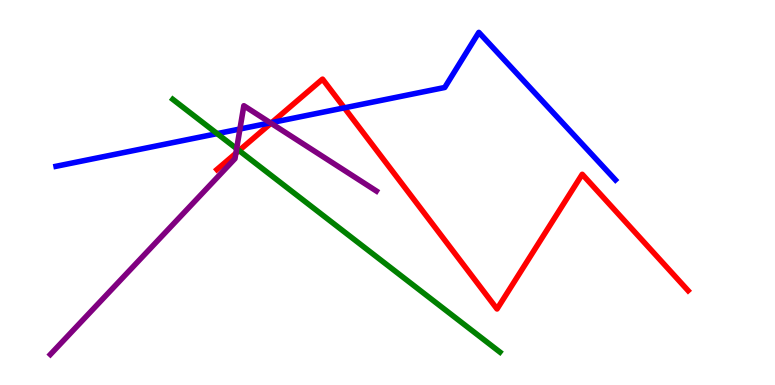[{'lines': ['blue', 'red'], 'intersections': [{'x': 3.51, 'y': 6.82}, {'x': 4.44, 'y': 7.2}]}, {'lines': ['green', 'red'], 'intersections': [{'x': 3.08, 'y': 6.09}]}, {'lines': ['purple', 'red'], 'intersections': [{'x': 3.04, 'y': 6.02}, {'x': 3.5, 'y': 6.8}]}, {'lines': ['blue', 'green'], 'intersections': [{'x': 2.8, 'y': 6.53}]}, {'lines': ['blue', 'purple'], 'intersections': [{'x': 3.1, 'y': 6.65}, {'x': 3.49, 'y': 6.81}]}, {'lines': ['green', 'purple'], 'intersections': [{'x': 3.05, 'y': 6.14}]}]